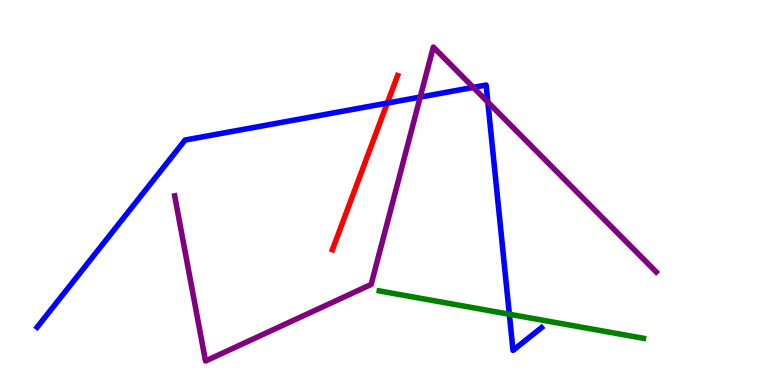[{'lines': ['blue', 'red'], 'intersections': [{'x': 5.0, 'y': 7.32}]}, {'lines': ['green', 'red'], 'intersections': []}, {'lines': ['purple', 'red'], 'intersections': []}, {'lines': ['blue', 'green'], 'intersections': [{'x': 6.57, 'y': 1.84}]}, {'lines': ['blue', 'purple'], 'intersections': [{'x': 5.42, 'y': 7.48}, {'x': 6.11, 'y': 7.73}, {'x': 6.29, 'y': 7.35}]}, {'lines': ['green', 'purple'], 'intersections': []}]